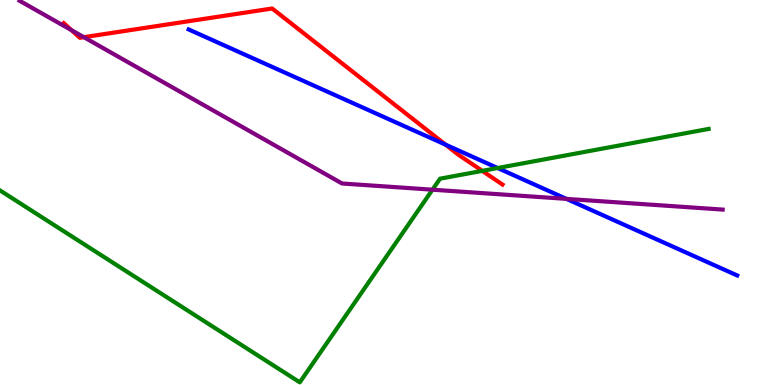[{'lines': ['blue', 'red'], 'intersections': [{'x': 5.75, 'y': 6.24}]}, {'lines': ['green', 'red'], 'intersections': [{'x': 6.22, 'y': 5.56}]}, {'lines': ['purple', 'red'], 'intersections': [{'x': 0.922, 'y': 9.22}, {'x': 1.08, 'y': 9.03}]}, {'lines': ['blue', 'green'], 'intersections': [{'x': 6.42, 'y': 5.64}]}, {'lines': ['blue', 'purple'], 'intersections': [{'x': 7.31, 'y': 4.83}]}, {'lines': ['green', 'purple'], 'intersections': [{'x': 5.58, 'y': 5.07}]}]